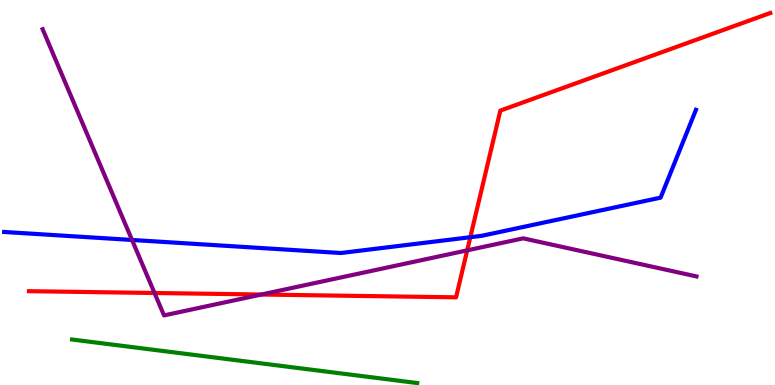[{'lines': ['blue', 'red'], 'intersections': [{'x': 6.07, 'y': 3.84}]}, {'lines': ['green', 'red'], 'intersections': []}, {'lines': ['purple', 'red'], 'intersections': [{'x': 1.99, 'y': 2.39}, {'x': 3.37, 'y': 2.35}, {'x': 6.03, 'y': 3.5}]}, {'lines': ['blue', 'green'], 'intersections': []}, {'lines': ['blue', 'purple'], 'intersections': [{'x': 1.7, 'y': 3.77}]}, {'lines': ['green', 'purple'], 'intersections': []}]